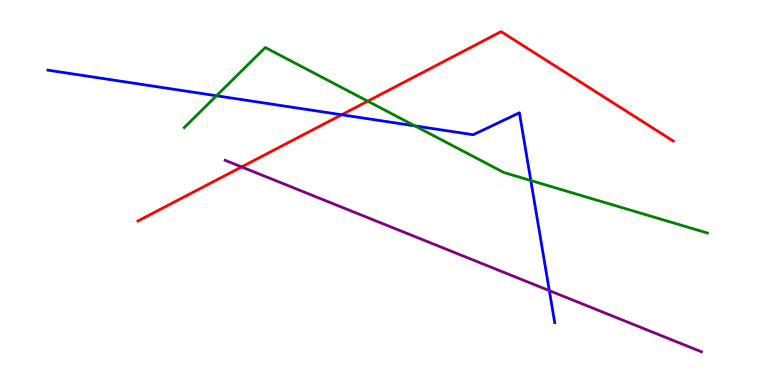[{'lines': ['blue', 'red'], 'intersections': [{'x': 4.41, 'y': 7.02}]}, {'lines': ['green', 'red'], 'intersections': [{'x': 4.74, 'y': 7.37}]}, {'lines': ['purple', 'red'], 'intersections': [{'x': 3.12, 'y': 5.66}]}, {'lines': ['blue', 'green'], 'intersections': [{'x': 2.79, 'y': 7.51}, {'x': 5.35, 'y': 6.73}, {'x': 6.85, 'y': 5.31}]}, {'lines': ['blue', 'purple'], 'intersections': [{'x': 7.09, 'y': 2.45}]}, {'lines': ['green', 'purple'], 'intersections': []}]